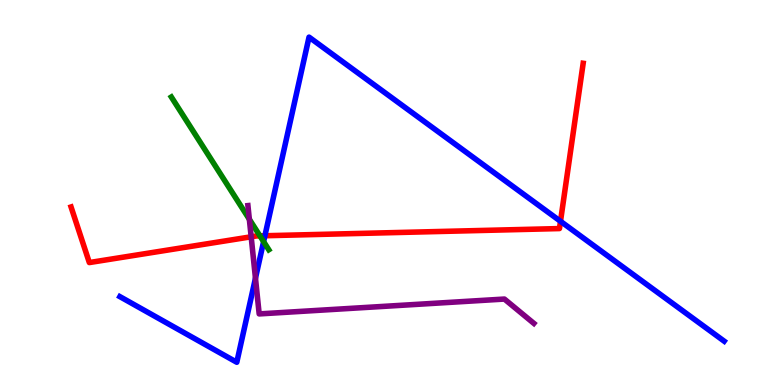[{'lines': ['blue', 'red'], 'intersections': [{'x': 3.42, 'y': 3.88}, {'x': 7.23, 'y': 4.25}]}, {'lines': ['green', 'red'], 'intersections': [{'x': 3.35, 'y': 3.87}]}, {'lines': ['purple', 'red'], 'intersections': [{'x': 3.24, 'y': 3.85}]}, {'lines': ['blue', 'green'], 'intersections': [{'x': 3.4, 'y': 3.72}]}, {'lines': ['blue', 'purple'], 'intersections': [{'x': 3.3, 'y': 2.77}]}, {'lines': ['green', 'purple'], 'intersections': [{'x': 3.22, 'y': 4.3}]}]